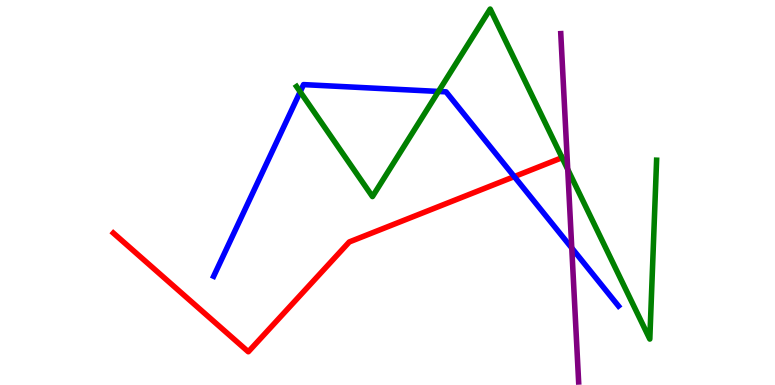[{'lines': ['blue', 'red'], 'intersections': [{'x': 6.64, 'y': 5.41}]}, {'lines': ['green', 'red'], 'intersections': []}, {'lines': ['purple', 'red'], 'intersections': []}, {'lines': ['blue', 'green'], 'intersections': [{'x': 3.87, 'y': 7.62}, {'x': 5.66, 'y': 7.62}]}, {'lines': ['blue', 'purple'], 'intersections': [{'x': 7.38, 'y': 3.56}]}, {'lines': ['green', 'purple'], 'intersections': [{'x': 7.33, 'y': 5.6}]}]